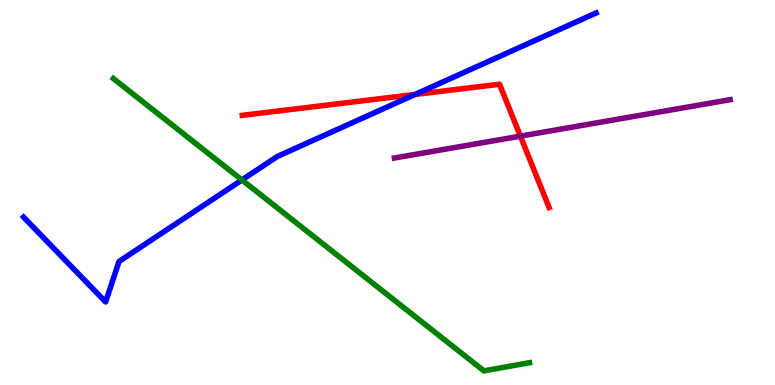[{'lines': ['blue', 'red'], 'intersections': [{'x': 5.36, 'y': 7.55}]}, {'lines': ['green', 'red'], 'intersections': []}, {'lines': ['purple', 'red'], 'intersections': [{'x': 6.71, 'y': 6.46}]}, {'lines': ['blue', 'green'], 'intersections': [{'x': 3.12, 'y': 5.33}]}, {'lines': ['blue', 'purple'], 'intersections': []}, {'lines': ['green', 'purple'], 'intersections': []}]